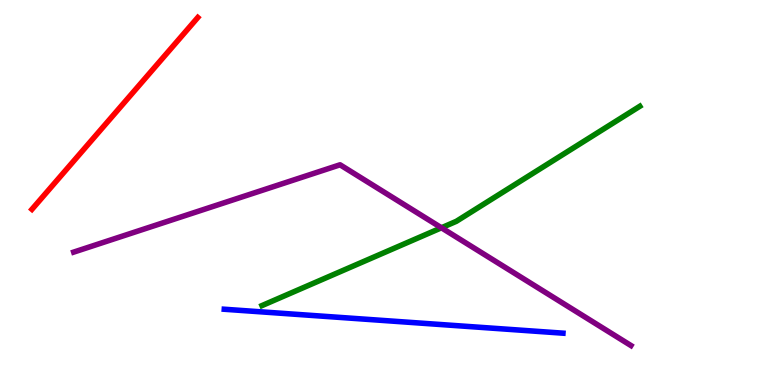[{'lines': ['blue', 'red'], 'intersections': []}, {'lines': ['green', 'red'], 'intersections': []}, {'lines': ['purple', 'red'], 'intersections': []}, {'lines': ['blue', 'green'], 'intersections': []}, {'lines': ['blue', 'purple'], 'intersections': []}, {'lines': ['green', 'purple'], 'intersections': [{'x': 5.7, 'y': 4.08}]}]